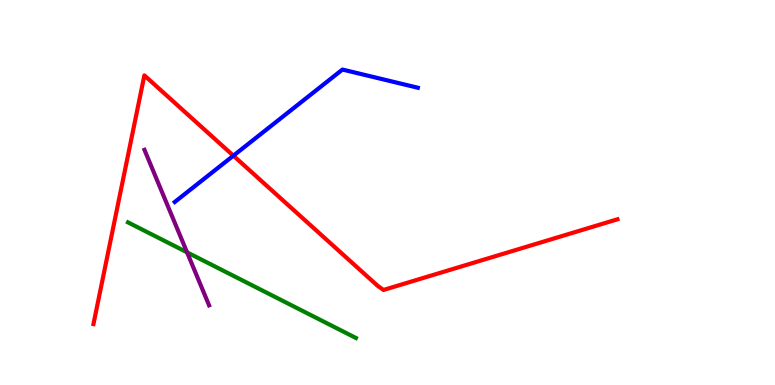[{'lines': ['blue', 'red'], 'intersections': [{'x': 3.01, 'y': 5.96}]}, {'lines': ['green', 'red'], 'intersections': []}, {'lines': ['purple', 'red'], 'intersections': []}, {'lines': ['blue', 'green'], 'intersections': []}, {'lines': ['blue', 'purple'], 'intersections': []}, {'lines': ['green', 'purple'], 'intersections': [{'x': 2.41, 'y': 3.45}]}]